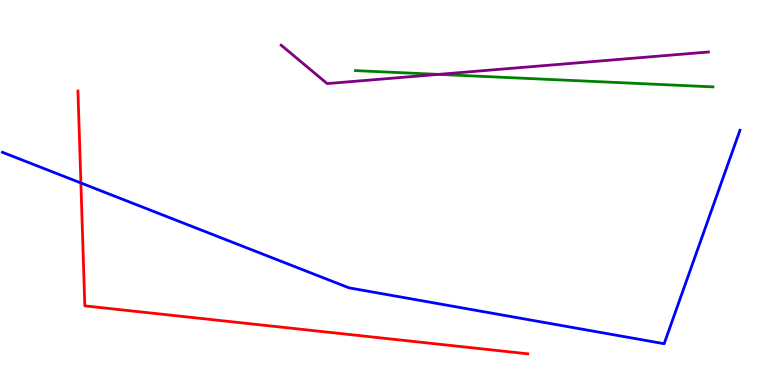[{'lines': ['blue', 'red'], 'intersections': [{'x': 1.04, 'y': 5.25}]}, {'lines': ['green', 'red'], 'intersections': []}, {'lines': ['purple', 'red'], 'intersections': []}, {'lines': ['blue', 'green'], 'intersections': []}, {'lines': ['blue', 'purple'], 'intersections': []}, {'lines': ['green', 'purple'], 'intersections': [{'x': 5.66, 'y': 8.07}]}]